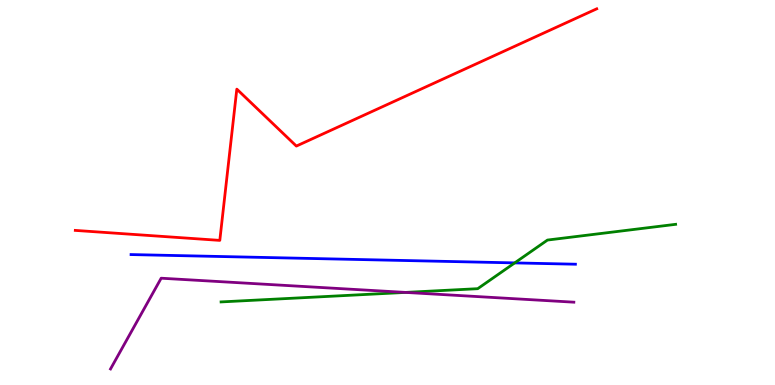[{'lines': ['blue', 'red'], 'intersections': []}, {'lines': ['green', 'red'], 'intersections': []}, {'lines': ['purple', 'red'], 'intersections': []}, {'lines': ['blue', 'green'], 'intersections': [{'x': 6.64, 'y': 3.17}]}, {'lines': ['blue', 'purple'], 'intersections': []}, {'lines': ['green', 'purple'], 'intersections': [{'x': 5.23, 'y': 2.41}]}]